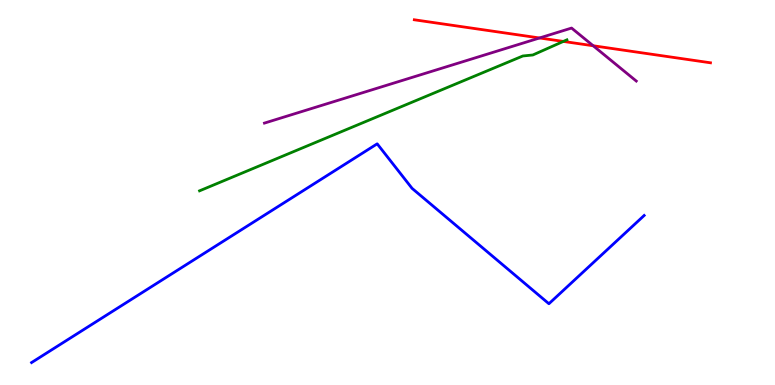[{'lines': ['blue', 'red'], 'intersections': []}, {'lines': ['green', 'red'], 'intersections': [{'x': 7.27, 'y': 8.92}]}, {'lines': ['purple', 'red'], 'intersections': [{'x': 6.96, 'y': 9.01}, {'x': 7.65, 'y': 8.81}]}, {'lines': ['blue', 'green'], 'intersections': []}, {'lines': ['blue', 'purple'], 'intersections': []}, {'lines': ['green', 'purple'], 'intersections': []}]